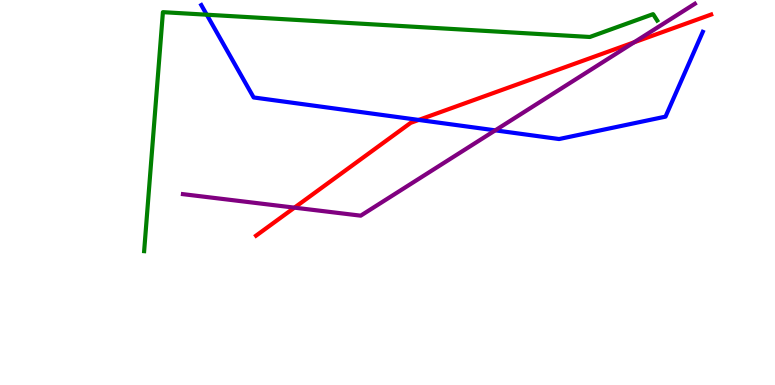[{'lines': ['blue', 'red'], 'intersections': [{'x': 5.4, 'y': 6.88}]}, {'lines': ['green', 'red'], 'intersections': []}, {'lines': ['purple', 'red'], 'intersections': [{'x': 3.8, 'y': 4.61}, {'x': 8.18, 'y': 8.9}]}, {'lines': ['blue', 'green'], 'intersections': [{'x': 2.67, 'y': 9.62}]}, {'lines': ['blue', 'purple'], 'intersections': [{'x': 6.39, 'y': 6.61}]}, {'lines': ['green', 'purple'], 'intersections': []}]